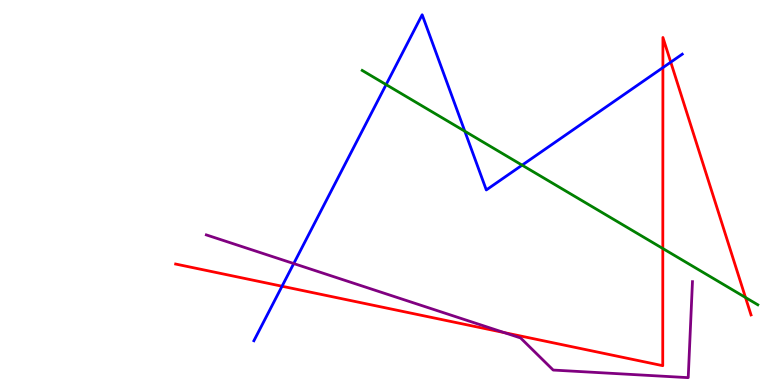[{'lines': ['blue', 'red'], 'intersections': [{'x': 3.64, 'y': 2.57}, {'x': 8.55, 'y': 8.24}, {'x': 8.66, 'y': 8.39}]}, {'lines': ['green', 'red'], 'intersections': [{'x': 8.55, 'y': 3.55}, {'x': 9.62, 'y': 2.27}]}, {'lines': ['purple', 'red'], 'intersections': [{'x': 6.51, 'y': 1.36}]}, {'lines': ['blue', 'green'], 'intersections': [{'x': 4.98, 'y': 7.8}, {'x': 6.0, 'y': 6.59}, {'x': 6.74, 'y': 5.71}]}, {'lines': ['blue', 'purple'], 'intersections': [{'x': 3.79, 'y': 3.15}]}, {'lines': ['green', 'purple'], 'intersections': []}]